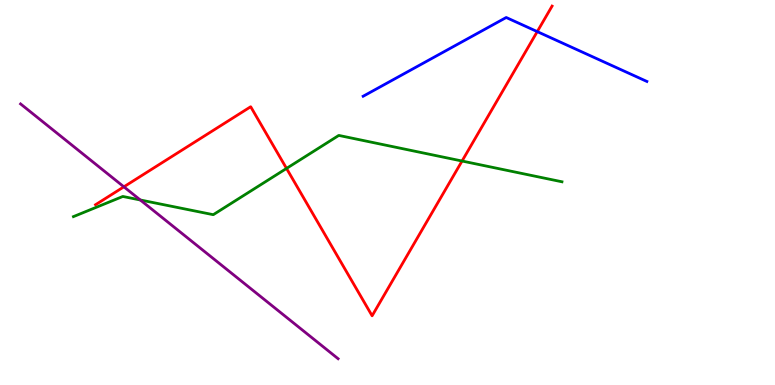[{'lines': ['blue', 'red'], 'intersections': [{'x': 6.93, 'y': 9.18}]}, {'lines': ['green', 'red'], 'intersections': [{'x': 3.7, 'y': 5.63}, {'x': 5.96, 'y': 5.82}]}, {'lines': ['purple', 'red'], 'intersections': [{'x': 1.6, 'y': 5.15}]}, {'lines': ['blue', 'green'], 'intersections': []}, {'lines': ['blue', 'purple'], 'intersections': []}, {'lines': ['green', 'purple'], 'intersections': [{'x': 1.81, 'y': 4.81}]}]